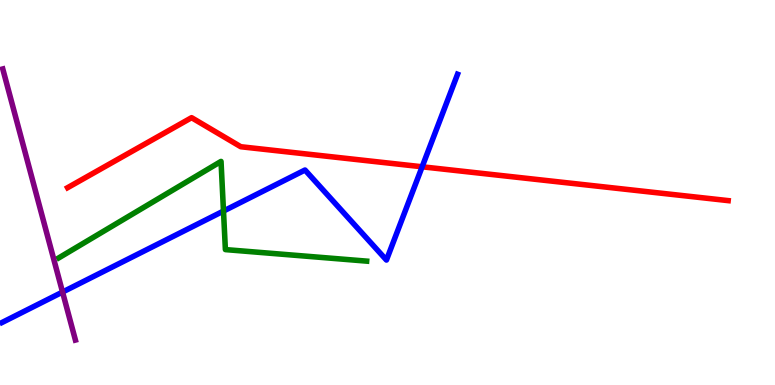[{'lines': ['blue', 'red'], 'intersections': [{'x': 5.45, 'y': 5.67}]}, {'lines': ['green', 'red'], 'intersections': []}, {'lines': ['purple', 'red'], 'intersections': []}, {'lines': ['blue', 'green'], 'intersections': [{'x': 2.88, 'y': 4.52}]}, {'lines': ['blue', 'purple'], 'intersections': [{'x': 0.807, 'y': 2.41}]}, {'lines': ['green', 'purple'], 'intersections': []}]